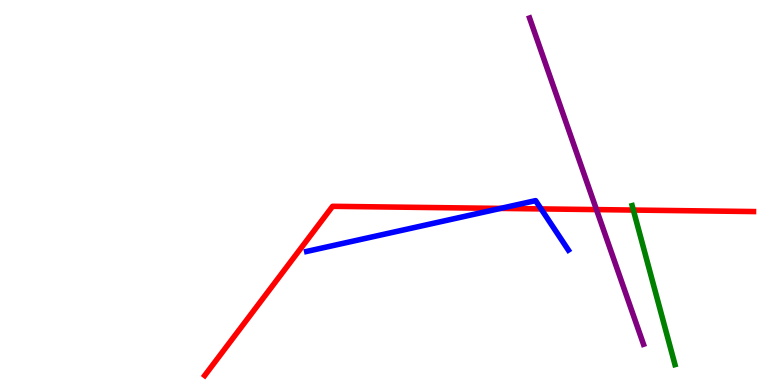[{'lines': ['blue', 'red'], 'intersections': [{'x': 6.46, 'y': 4.59}, {'x': 6.98, 'y': 4.57}]}, {'lines': ['green', 'red'], 'intersections': [{'x': 8.17, 'y': 4.54}]}, {'lines': ['purple', 'red'], 'intersections': [{'x': 7.7, 'y': 4.56}]}, {'lines': ['blue', 'green'], 'intersections': []}, {'lines': ['blue', 'purple'], 'intersections': []}, {'lines': ['green', 'purple'], 'intersections': []}]